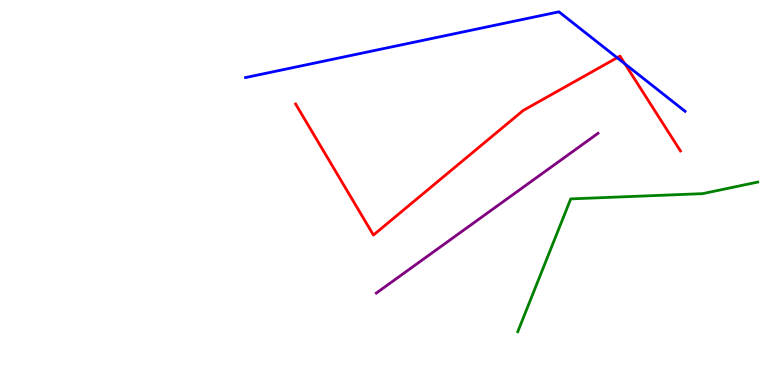[{'lines': ['blue', 'red'], 'intersections': [{'x': 7.96, 'y': 8.5}, {'x': 8.06, 'y': 8.34}]}, {'lines': ['green', 'red'], 'intersections': []}, {'lines': ['purple', 'red'], 'intersections': []}, {'lines': ['blue', 'green'], 'intersections': []}, {'lines': ['blue', 'purple'], 'intersections': []}, {'lines': ['green', 'purple'], 'intersections': []}]